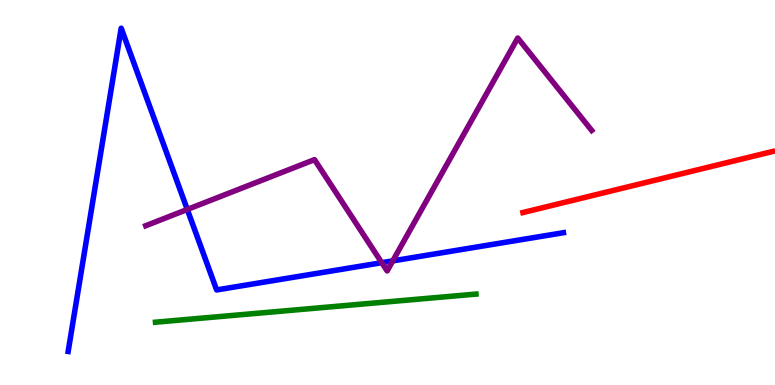[{'lines': ['blue', 'red'], 'intersections': []}, {'lines': ['green', 'red'], 'intersections': []}, {'lines': ['purple', 'red'], 'intersections': []}, {'lines': ['blue', 'green'], 'intersections': []}, {'lines': ['blue', 'purple'], 'intersections': [{'x': 2.42, 'y': 4.56}, {'x': 4.93, 'y': 3.18}, {'x': 5.07, 'y': 3.22}]}, {'lines': ['green', 'purple'], 'intersections': []}]